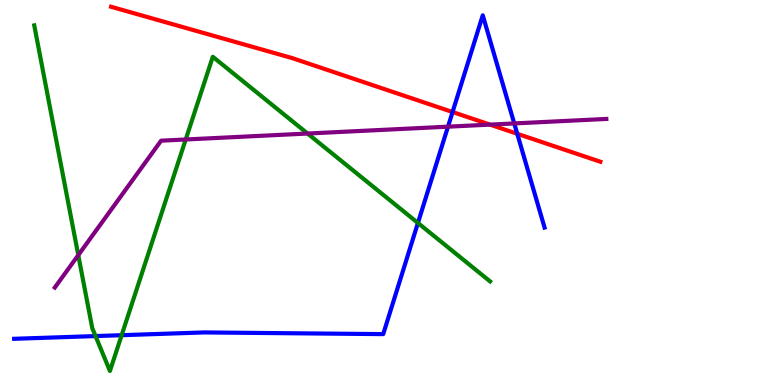[{'lines': ['blue', 'red'], 'intersections': [{'x': 5.84, 'y': 7.09}, {'x': 6.67, 'y': 6.53}]}, {'lines': ['green', 'red'], 'intersections': []}, {'lines': ['purple', 'red'], 'intersections': [{'x': 6.32, 'y': 6.76}]}, {'lines': ['blue', 'green'], 'intersections': [{'x': 1.23, 'y': 1.27}, {'x': 1.57, 'y': 1.29}, {'x': 5.39, 'y': 4.21}]}, {'lines': ['blue', 'purple'], 'intersections': [{'x': 5.78, 'y': 6.71}, {'x': 6.64, 'y': 6.79}]}, {'lines': ['green', 'purple'], 'intersections': [{'x': 1.01, 'y': 3.37}, {'x': 2.4, 'y': 6.38}, {'x': 3.97, 'y': 6.53}]}]